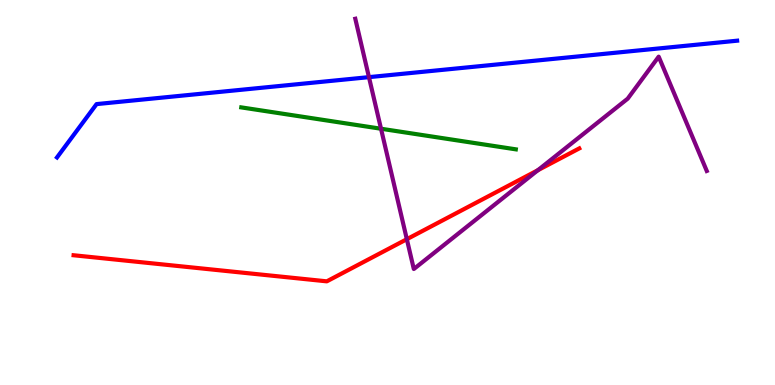[{'lines': ['blue', 'red'], 'intersections': []}, {'lines': ['green', 'red'], 'intersections': []}, {'lines': ['purple', 'red'], 'intersections': [{'x': 5.25, 'y': 3.79}, {'x': 6.94, 'y': 5.58}]}, {'lines': ['blue', 'green'], 'intersections': []}, {'lines': ['blue', 'purple'], 'intersections': [{'x': 4.76, 'y': 8.0}]}, {'lines': ['green', 'purple'], 'intersections': [{'x': 4.92, 'y': 6.66}]}]